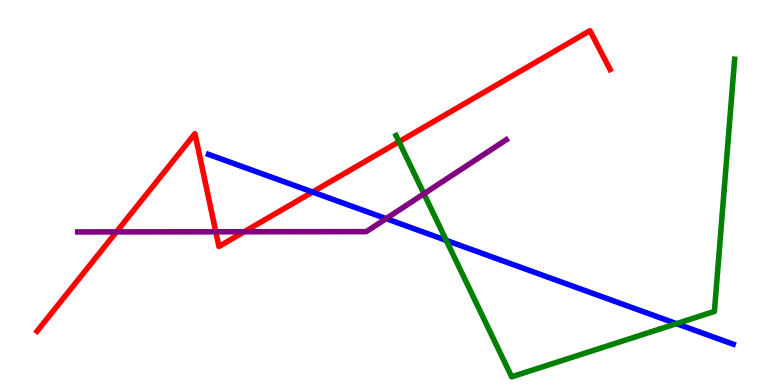[{'lines': ['blue', 'red'], 'intersections': [{'x': 4.03, 'y': 5.01}]}, {'lines': ['green', 'red'], 'intersections': [{'x': 5.15, 'y': 6.32}]}, {'lines': ['purple', 'red'], 'intersections': [{'x': 1.5, 'y': 3.98}, {'x': 2.78, 'y': 3.98}, {'x': 3.15, 'y': 3.98}]}, {'lines': ['blue', 'green'], 'intersections': [{'x': 5.76, 'y': 3.76}, {'x': 8.73, 'y': 1.59}]}, {'lines': ['blue', 'purple'], 'intersections': [{'x': 4.98, 'y': 4.32}]}, {'lines': ['green', 'purple'], 'intersections': [{'x': 5.47, 'y': 4.97}]}]